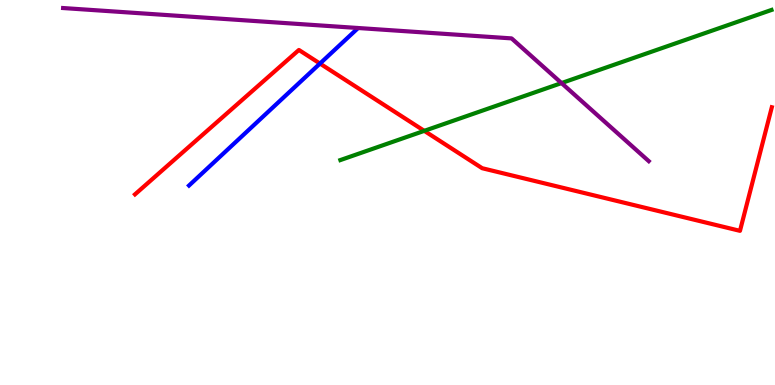[{'lines': ['blue', 'red'], 'intersections': [{'x': 4.13, 'y': 8.35}]}, {'lines': ['green', 'red'], 'intersections': [{'x': 5.47, 'y': 6.6}]}, {'lines': ['purple', 'red'], 'intersections': []}, {'lines': ['blue', 'green'], 'intersections': []}, {'lines': ['blue', 'purple'], 'intersections': []}, {'lines': ['green', 'purple'], 'intersections': [{'x': 7.25, 'y': 7.84}]}]